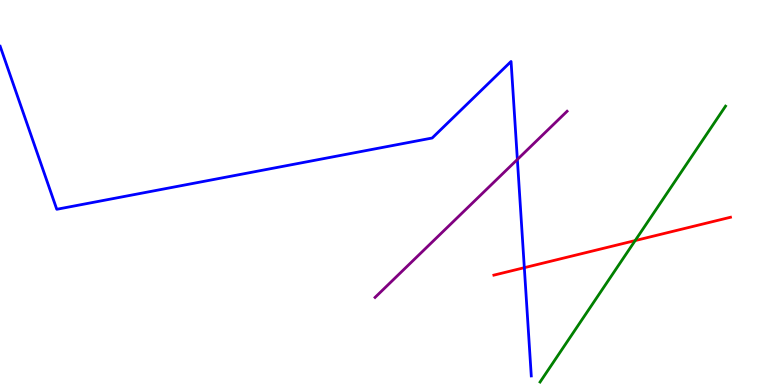[{'lines': ['blue', 'red'], 'intersections': [{'x': 6.77, 'y': 3.05}]}, {'lines': ['green', 'red'], 'intersections': [{'x': 8.2, 'y': 3.75}]}, {'lines': ['purple', 'red'], 'intersections': []}, {'lines': ['blue', 'green'], 'intersections': []}, {'lines': ['blue', 'purple'], 'intersections': [{'x': 6.68, 'y': 5.86}]}, {'lines': ['green', 'purple'], 'intersections': []}]